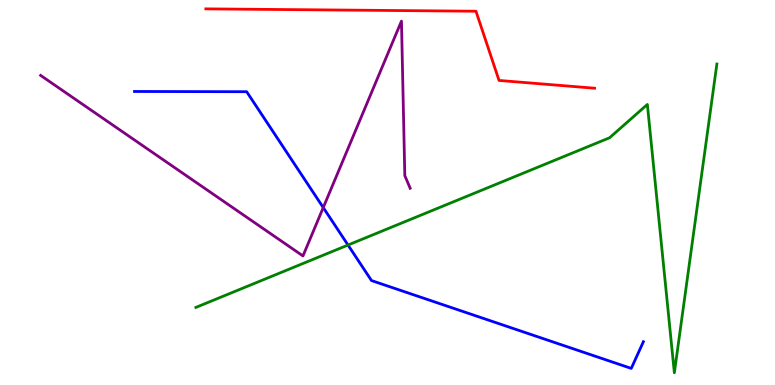[{'lines': ['blue', 'red'], 'intersections': []}, {'lines': ['green', 'red'], 'intersections': []}, {'lines': ['purple', 'red'], 'intersections': []}, {'lines': ['blue', 'green'], 'intersections': [{'x': 4.49, 'y': 3.64}]}, {'lines': ['blue', 'purple'], 'intersections': [{'x': 4.17, 'y': 4.61}]}, {'lines': ['green', 'purple'], 'intersections': []}]